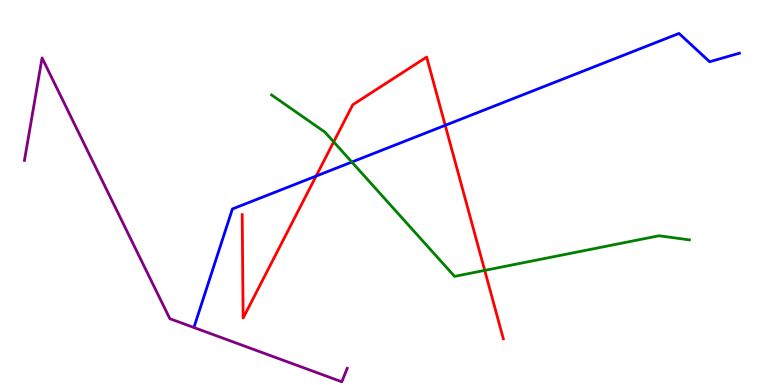[{'lines': ['blue', 'red'], 'intersections': [{'x': 4.08, 'y': 5.43}, {'x': 5.74, 'y': 6.74}]}, {'lines': ['green', 'red'], 'intersections': [{'x': 4.31, 'y': 6.32}, {'x': 6.25, 'y': 2.98}]}, {'lines': ['purple', 'red'], 'intersections': []}, {'lines': ['blue', 'green'], 'intersections': [{'x': 4.54, 'y': 5.79}]}, {'lines': ['blue', 'purple'], 'intersections': []}, {'lines': ['green', 'purple'], 'intersections': []}]